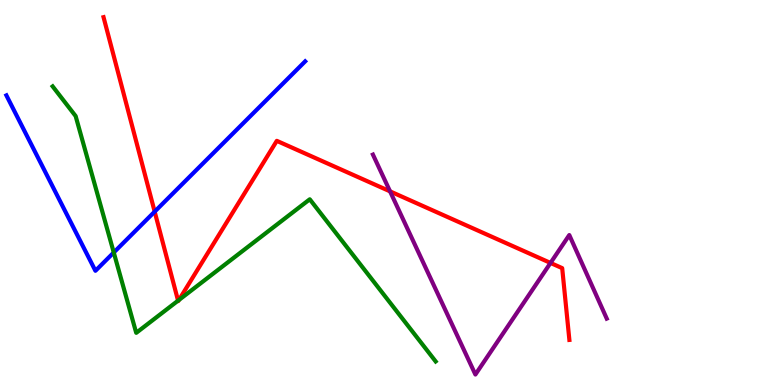[{'lines': ['blue', 'red'], 'intersections': [{'x': 2.0, 'y': 4.5}]}, {'lines': ['green', 'red'], 'intersections': [{'x': 2.3, 'y': 2.19}, {'x': 2.31, 'y': 2.21}]}, {'lines': ['purple', 'red'], 'intersections': [{'x': 5.03, 'y': 5.03}, {'x': 7.1, 'y': 3.17}]}, {'lines': ['blue', 'green'], 'intersections': [{'x': 1.47, 'y': 3.44}]}, {'lines': ['blue', 'purple'], 'intersections': []}, {'lines': ['green', 'purple'], 'intersections': []}]